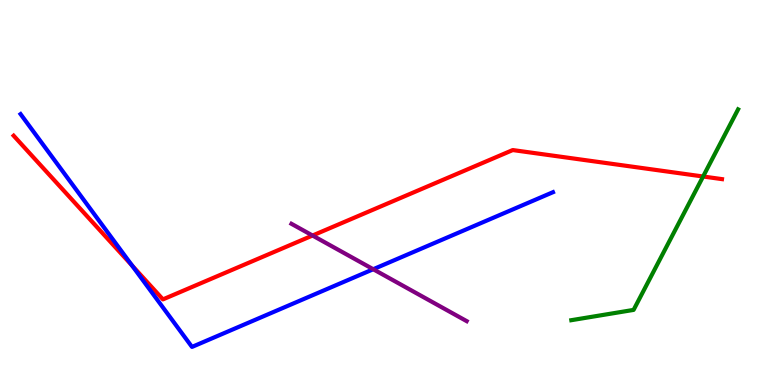[{'lines': ['blue', 'red'], 'intersections': [{'x': 1.7, 'y': 3.1}]}, {'lines': ['green', 'red'], 'intersections': [{'x': 9.07, 'y': 5.42}]}, {'lines': ['purple', 'red'], 'intersections': [{'x': 4.03, 'y': 3.88}]}, {'lines': ['blue', 'green'], 'intersections': []}, {'lines': ['blue', 'purple'], 'intersections': [{'x': 4.82, 'y': 3.01}]}, {'lines': ['green', 'purple'], 'intersections': []}]